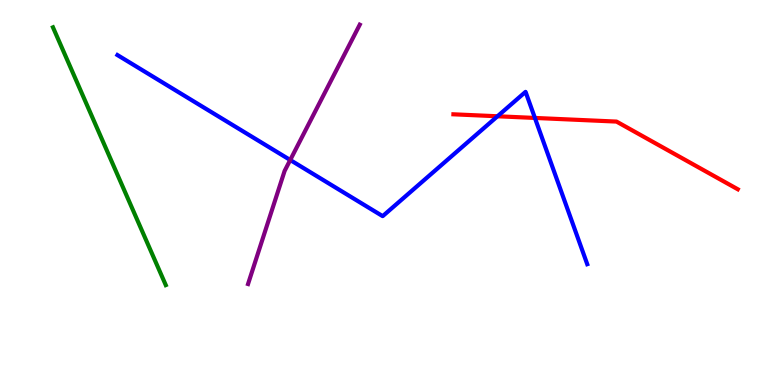[{'lines': ['blue', 'red'], 'intersections': [{'x': 6.42, 'y': 6.98}, {'x': 6.9, 'y': 6.94}]}, {'lines': ['green', 'red'], 'intersections': []}, {'lines': ['purple', 'red'], 'intersections': []}, {'lines': ['blue', 'green'], 'intersections': []}, {'lines': ['blue', 'purple'], 'intersections': [{'x': 3.74, 'y': 5.84}]}, {'lines': ['green', 'purple'], 'intersections': []}]